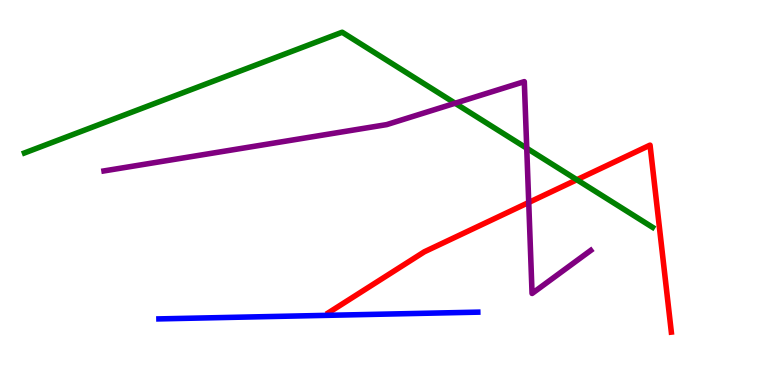[{'lines': ['blue', 'red'], 'intersections': []}, {'lines': ['green', 'red'], 'intersections': [{'x': 7.44, 'y': 5.33}]}, {'lines': ['purple', 'red'], 'intersections': [{'x': 6.82, 'y': 4.74}]}, {'lines': ['blue', 'green'], 'intersections': []}, {'lines': ['blue', 'purple'], 'intersections': []}, {'lines': ['green', 'purple'], 'intersections': [{'x': 5.87, 'y': 7.32}, {'x': 6.8, 'y': 6.15}]}]